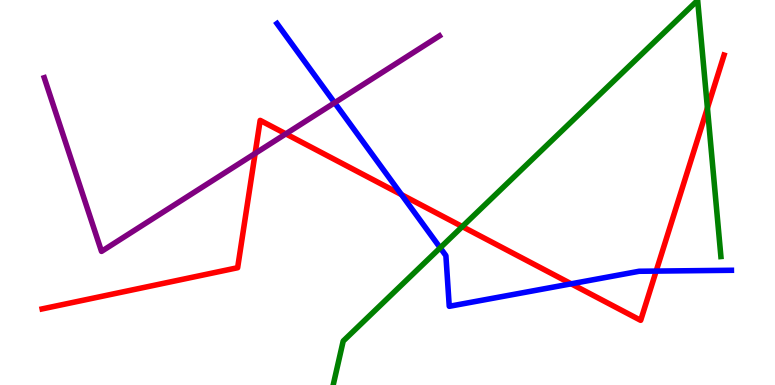[{'lines': ['blue', 'red'], 'intersections': [{'x': 5.18, 'y': 4.94}, {'x': 7.37, 'y': 2.63}, {'x': 8.47, 'y': 2.96}]}, {'lines': ['green', 'red'], 'intersections': [{'x': 5.96, 'y': 4.11}, {'x': 9.13, 'y': 7.19}]}, {'lines': ['purple', 'red'], 'intersections': [{'x': 3.29, 'y': 6.01}, {'x': 3.69, 'y': 6.52}]}, {'lines': ['blue', 'green'], 'intersections': [{'x': 5.68, 'y': 3.56}]}, {'lines': ['blue', 'purple'], 'intersections': [{'x': 4.32, 'y': 7.33}]}, {'lines': ['green', 'purple'], 'intersections': []}]